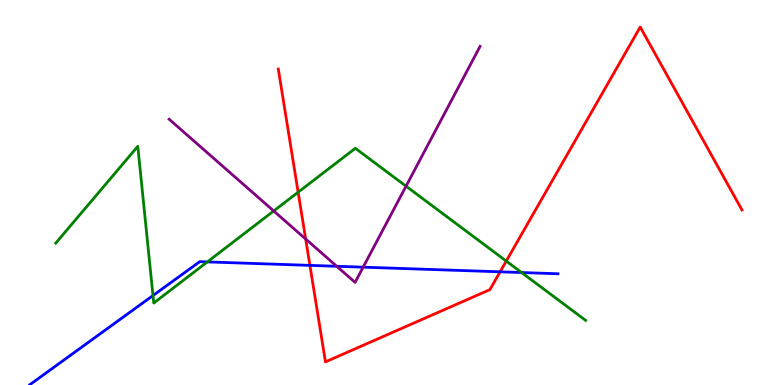[{'lines': ['blue', 'red'], 'intersections': [{'x': 4.0, 'y': 3.11}, {'x': 6.45, 'y': 2.94}]}, {'lines': ['green', 'red'], 'intersections': [{'x': 3.85, 'y': 5.01}, {'x': 6.53, 'y': 3.22}]}, {'lines': ['purple', 'red'], 'intersections': [{'x': 3.94, 'y': 3.79}]}, {'lines': ['blue', 'green'], 'intersections': [{'x': 1.97, 'y': 2.32}, {'x': 2.68, 'y': 3.2}, {'x': 6.73, 'y': 2.92}]}, {'lines': ['blue', 'purple'], 'intersections': [{'x': 4.35, 'y': 3.08}, {'x': 4.69, 'y': 3.06}]}, {'lines': ['green', 'purple'], 'intersections': [{'x': 3.53, 'y': 4.52}, {'x': 5.24, 'y': 5.16}]}]